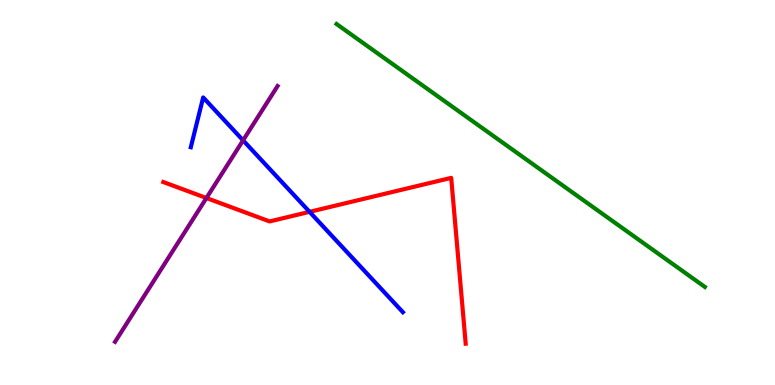[{'lines': ['blue', 'red'], 'intersections': [{'x': 3.99, 'y': 4.5}]}, {'lines': ['green', 'red'], 'intersections': []}, {'lines': ['purple', 'red'], 'intersections': [{'x': 2.66, 'y': 4.86}]}, {'lines': ['blue', 'green'], 'intersections': []}, {'lines': ['blue', 'purple'], 'intersections': [{'x': 3.14, 'y': 6.35}]}, {'lines': ['green', 'purple'], 'intersections': []}]